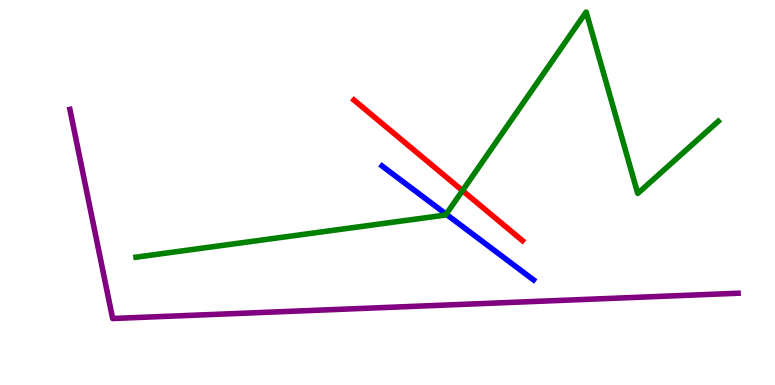[{'lines': ['blue', 'red'], 'intersections': []}, {'lines': ['green', 'red'], 'intersections': [{'x': 5.97, 'y': 5.05}]}, {'lines': ['purple', 'red'], 'intersections': []}, {'lines': ['blue', 'green'], 'intersections': [{'x': 5.76, 'y': 4.44}]}, {'lines': ['blue', 'purple'], 'intersections': []}, {'lines': ['green', 'purple'], 'intersections': []}]